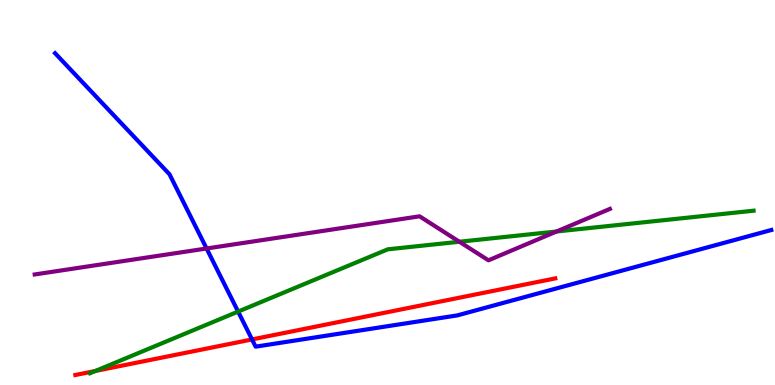[{'lines': ['blue', 'red'], 'intersections': [{'x': 3.25, 'y': 1.18}]}, {'lines': ['green', 'red'], 'intersections': [{'x': 1.23, 'y': 0.364}]}, {'lines': ['purple', 'red'], 'intersections': []}, {'lines': ['blue', 'green'], 'intersections': [{'x': 3.07, 'y': 1.91}]}, {'lines': ['blue', 'purple'], 'intersections': [{'x': 2.67, 'y': 3.55}]}, {'lines': ['green', 'purple'], 'intersections': [{'x': 5.93, 'y': 3.72}, {'x': 7.18, 'y': 3.99}]}]